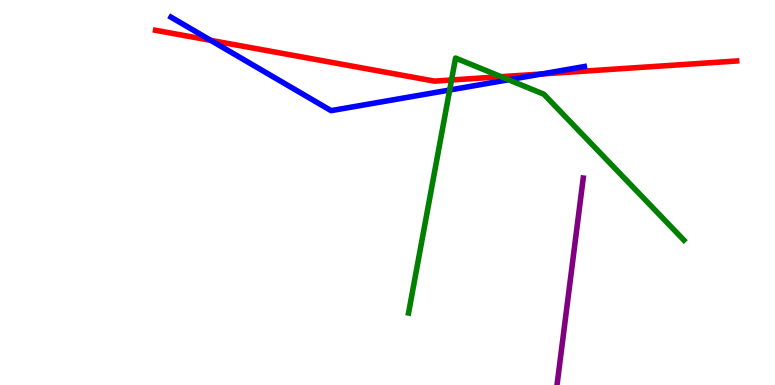[{'lines': ['blue', 'red'], 'intersections': [{'x': 2.72, 'y': 8.95}, {'x': 6.99, 'y': 8.08}]}, {'lines': ['green', 'red'], 'intersections': [{'x': 5.83, 'y': 7.92}, {'x': 6.47, 'y': 8.01}]}, {'lines': ['purple', 'red'], 'intersections': []}, {'lines': ['blue', 'green'], 'intersections': [{'x': 5.8, 'y': 7.66}, {'x': 6.56, 'y': 7.93}]}, {'lines': ['blue', 'purple'], 'intersections': []}, {'lines': ['green', 'purple'], 'intersections': []}]